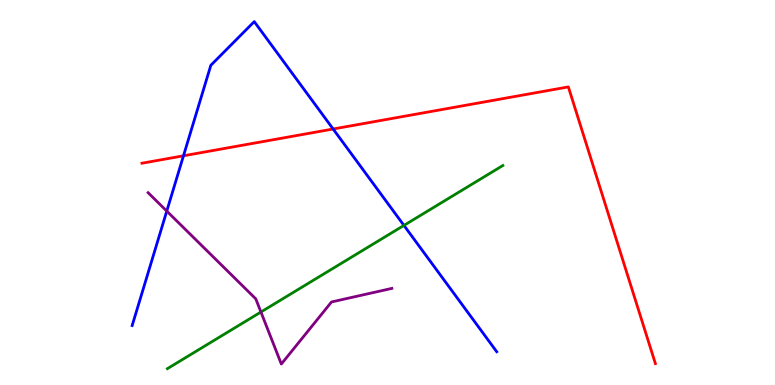[{'lines': ['blue', 'red'], 'intersections': [{'x': 2.37, 'y': 5.95}, {'x': 4.3, 'y': 6.65}]}, {'lines': ['green', 'red'], 'intersections': []}, {'lines': ['purple', 'red'], 'intersections': []}, {'lines': ['blue', 'green'], 'intersections': [{'x': 5.21, 'y': 4.15}]}, {'lines': ['blue', 'purple'], 'intersections': [{'x': 2.15, 'y': 4.52}]}, {'lines': ['green', 'purple'], 'intersections': [{'x': 3.37, 'y': 1.9}]}]